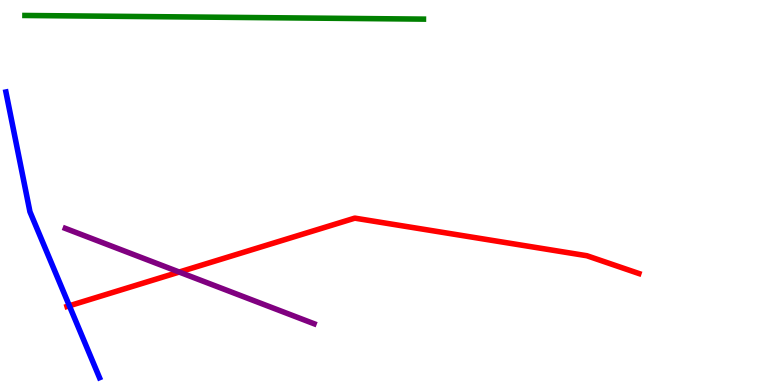[{'lines': ['blue', 'red'], 'intersections': [{'x': 0.895, 'y': 2.06}]}, {'lines': ['green', 'red'], 'intersections': []}, {'lines': ['purple', 'red'], 'intersections': [{'x': 2.31, 'y': 2.93}]}, {'lines': ['blue', 'green'], 'intersections': []}, {'lines': ['blue', 'purple'], 'intersections': []}, {'lines': ['green', 'purple'], 'intersections': []}]